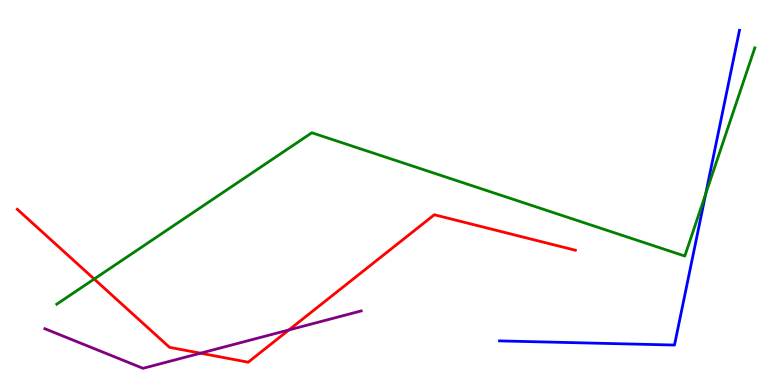[{'lines': ['blue', 'red'], 'intersections': []}, {'lines': ['green', 'red'], 'intersections': [{'x': 1.22, 'y': 2.75}]}, {'lines': ['purple', 'red'], 'intersections': [{'x': 2.59, 'y': 0.826}, {'x': 3.73, 'y': 1.43}]}, {'lines': ['blue', 'green'], 'intersections': [{'x': 9.11, 'y': 4.96}]}, {'lines': ['blue', 'purple'], 'intersections': []}, {'lines': ['green', 'purple'], 'intersections': []}]